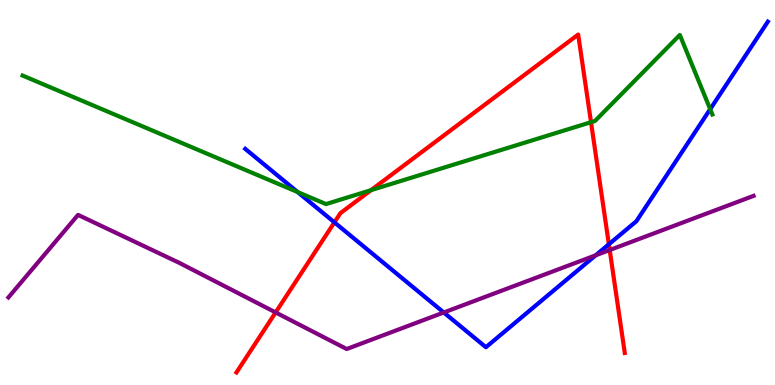[{'lines': ['blue', 'red'], 'intersections': [{'x': 4.31, 'y': 4.22}, {'x': 7.86, 'y': 3.66}]}, {'lines': ['green', 'red'], 'intersections': [{'x': 4.79, 'y': 5.06}, {'x': 7.63, 'y': 6.83}]}, {'lines': ['purple', 'red'], 'intersections': [{'x': 3.56, 'y': 1.88}, {'x': 7.87, 'y': 3.51}]}, {'lines': ['blue', 'green'], 'intersections': [{'x': 3.84, 'y': 5.01}, {'x': 9.16, 'y': 7.16}]}, {'lines': ['blue', 'purple'], 'intersections': [{'x': 5.73, 'y': 1.88}, {'x': 7.69, 'y': 3.37}]}, {'lines': ['green', 'purple'], 'intersections': []}]